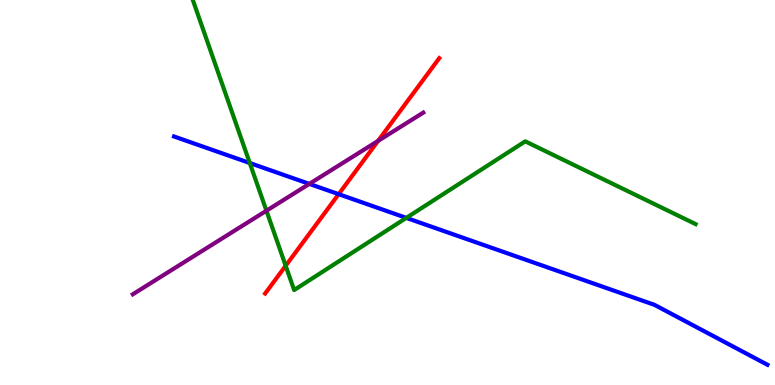[{'lines': ['blue', 'red'], 'intersections': [{'x': 4.37, 'y': 4.96}]}, {'lines': ['green', 'red'], 'intersections': [{'x': 3.69, 'y': 3.1}]}, {'lines': ['purple', 'red'], 'intersections': [{'x': 4.88, 'y': 6.34}]}, {'lines': ['blue', 'green'], 'intersections': [{'x': 3.22, 'y': 5.77}, {'x': 5.24, 'y': 4.34}]}, {'lines': ['blue', 'purple'], 'intersections': [{'x': 3.99, 'y': 5.22}]}, {'lines': ['green', 'purple'], 'intersections': [{'x': 3.44, 'y': 4.53}]}]